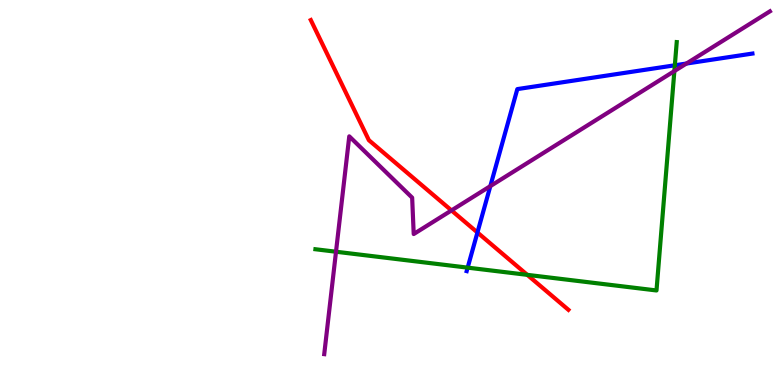[{'lines': ['blue', 'red'], 'intersections': [{'x': 6.16, 'y': 3.96}]}, {'lines': ['green', 'red'], 'intersections': [{'x': 6.8, 'y': 2.86}]}, {'lines': ['purple', 'red'], 'intersections': [{'x': 5.83, 'y': 4.53}]}, {'lines': ['blue', 'green'], 'intersections': [{'x': 6.03, 'y': 3.05}, {'x': 8.71, 'y': 8.3}]}, {'lines': ['blue', 'purple'], 'intersections': [{'x': 6.33, 'y': 5.17}, {'x': 8.86, 'y': 8.35}]}, {'lines': ['green', 'purple'], 'intersections': [{'x': 4.34, 'y': 3.46}, {'x': 8.7, 'y': 8.15}]}]